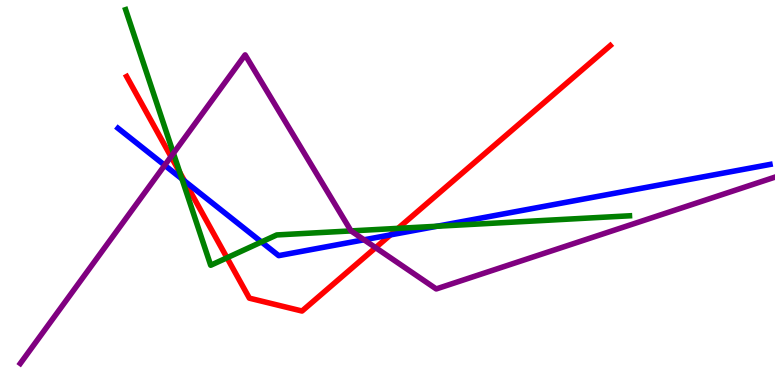[{'lines': ['blue', 'red'], 'intersections': [{'x': 2.38, 'y': 5.3}, {'x': 5.04, 'y': 3.9}]}, {'lines': ['green', 'red'], 'intersections': [{'x': 2.32, 'y': 5.52}, {'x': 2.93, 'y': 3.3}, {'x': 5.14, 'y': 4.07}]}, {'lines': ['purple', 'red'], 'intersections': [{'x': 2.21, 'y': 5.93}, {'x': 4.85, 'y': 3.57}]}, {'lines': ['blue', 'green'], 'intersections': [{'x': 2.35, 'y': 5.35}, {'x': 3.37, 'y': 3.72}, {'x': 5.64, 'y': 4.12}]}, {'lines': ['blue', 'purple'], 'intersections': [{'x': 2.13, 'y': 5.71}, {'x': 4.7, 'y': 3.77}]}, {'lines': ['green', 'purple'], 'intersections': [{'x': 2.24, 'y': 6.02}, {'x': 4.53, 'y': 4.0}]}]